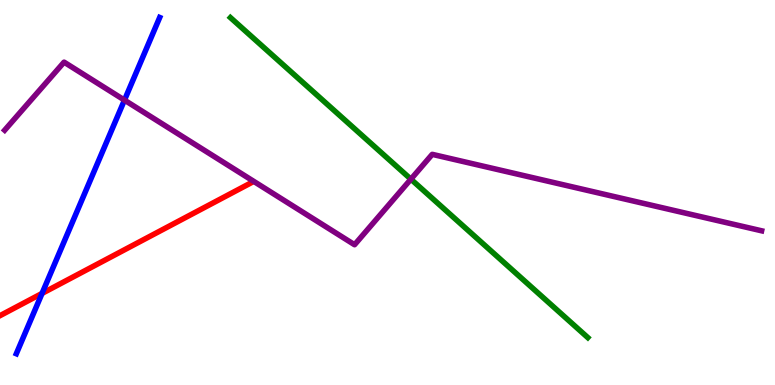[{'lines': ['blue', 'red'], 'intersections': [{'x': 0.542, 'y': 2.38}]}, {'lines': ['green', 'red'], 'intersections': []}, {'lines': ['purple', 'red'], 'intersections': []}, {'lines': ['blue', 'green'], 'intersections': []}, {'lines': ['blue', 'purple'], 'intersections': [{'x': 1.61, 'y': 7.4}]}, {'lines': ['green', 'purple'], 'intersections': [{'x': 5.3, 'y': 5.35}]}]